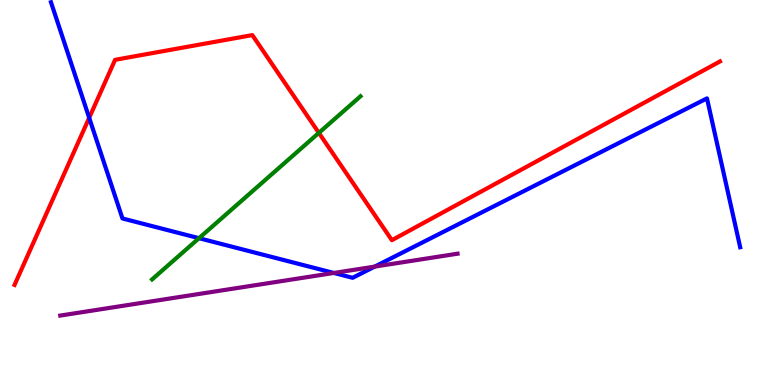[{'lines': ['blue', 'red'], 'intersections': [{'x': 1.15, 'y': 6.94}]}, {'lines': ['green', 'red'], 'intersections': [{'x': 4.11, 'y': 6.55}]}, {'lines': ['purple', 'red'], 'intersections': []}, {'lines': ['blue', 'green'], 'intersections': [{'x': 2.57, 'y': 3.81}]}, {'lines': ['blue', 'purple'], 'intersections': [{'x': 4.31, 'y': 2.91}, {'x': 4.84, 'y': 3.08}]}, {'lines': ['green', 'purple'], 'intersections': []}]